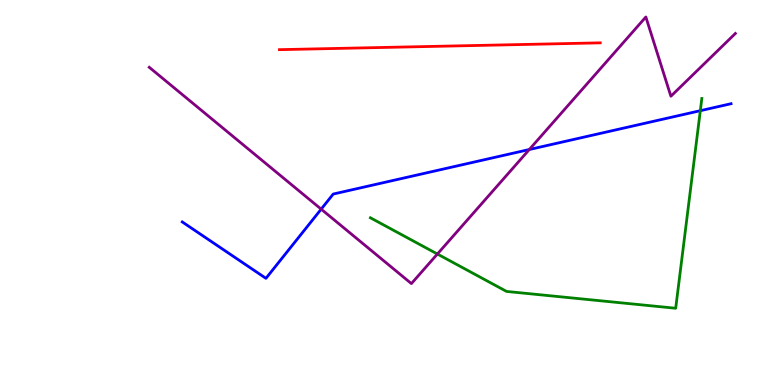[{'lines': ['blue', 'red'], 'intersections': []}, {'lines': ['green', 'red'], 'intersections': []}, {'lines': ['purple', 'red'], 'intersections': []}, {'lines': ['blue', 'green'], 'intersections': [{'x': 9.04, 'y': 7.12}]}, {'lines': ['blue', 'purple'], 'intersections': [{'x': 4.14, 'y': 4.57}, {'x': 6.83, 'y': 6.12}]}, {'lines': ['green', 'purple'], 'intersections': [{'x': 5.64, 'y': 3.4}]}]